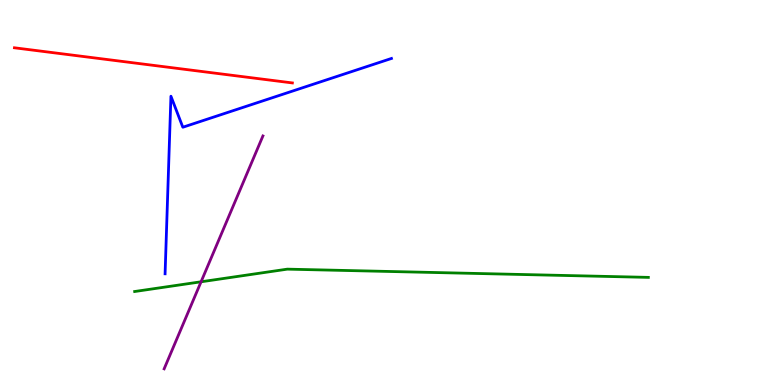[{'lines': ['blue', 'red'], 'intersections': []}, {'lines': ['green', 'red'], 'intersections': []}, {'lines': ['purple', 'red'], 'intersections': []}, {'lines': ['blue', 'green'], 'intersections': []}, {'lines': ['blue', 'purple'], 'intersections': []}, {'lines': ['green', 'purple'], 'intersections': [{'x': 2.59, 'y': 2.68}]}]